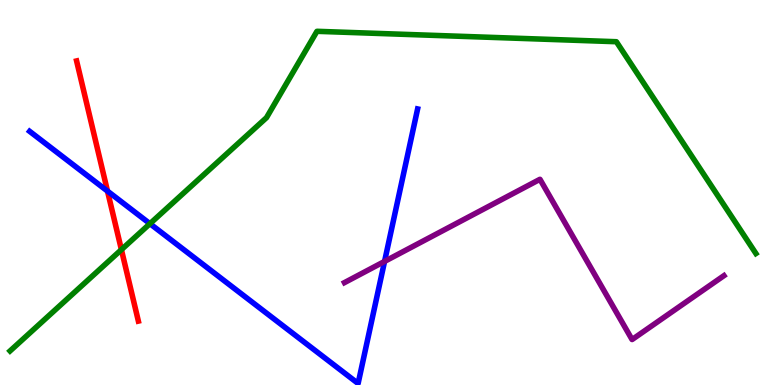[{'lines': ['blue', 'red'], 'intersections': [{'x': 1.39, 'y': 5.04}]}, {'lines': ['green', 'red'], 'intersections': [{'x': 1.57, 'y': 3.52}]}, {'lines': ['purple', 'red'], 'intersections': []}, {'lines': ['blue', 'green'], 'intersections': [{'x': 1.93, 'y': 4.19}]}, {'lines': ['blue', 'purple'], 'intersections': [{'x': 4.96, 'y': 3.21}]}, {'lines': ['green', 'purple'], 'intersections': []}]